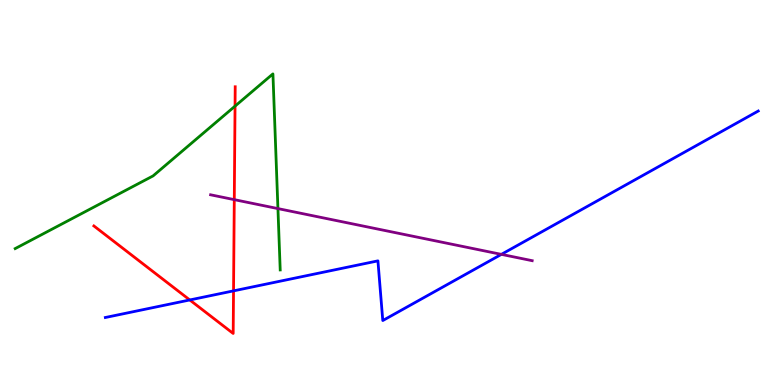[{'lines': ['blue', 'red'], 'intersections': [{'x': 2.45, 'y': 2.21}, {'x': 3.01, 'y': 2.44}]}, {'lines': ['green', 'red'], 'intersections': [{'x': 3.03, 'y': 7.24}]}, {'lines': ['purple', 'red'], 'intersections': [{'x': 3.02, 'y': 4.81}]}, {'lines': ['blue', 'green'], 'intersections': []}, {'lines': ['blue', 'purple'], 'intersections': [{'x': 6.47, 'y': 3.39}]}, {'lines': ['green', 'purple'], 'intersections': [{'x': 3.59, 'y': 4.58}]}]